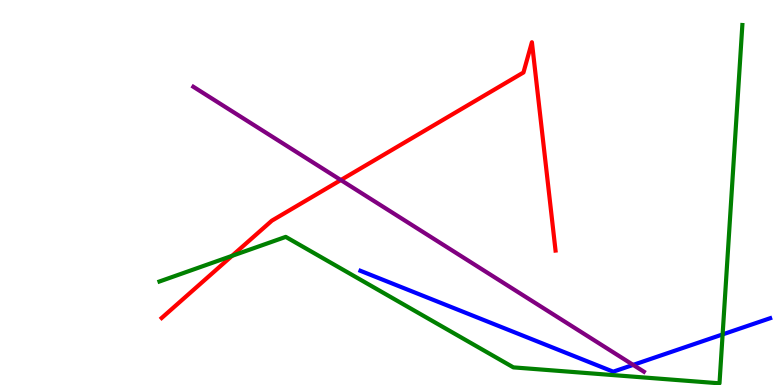[{'lines': ['blue', 'red'], 'intersections': []}, {'lines': ['green', 'red'], 'intersections': [{'x': 2.99, 'y': 3.35}]}, {'lines': ['purple', 'red'], 'intersections': [{'x': 4.4, 'y': 5.32}]}, {'lines': ['blue', 'green'], 'intersections': [{'x': 9.32, 'y': 1.31}]}, {'lines': ['blue', 'purple'], 'intersections': [{'x': 8.17, 'y': 0.522}]}, {'lines': ['green', 'purple'], 'intersections': []}]